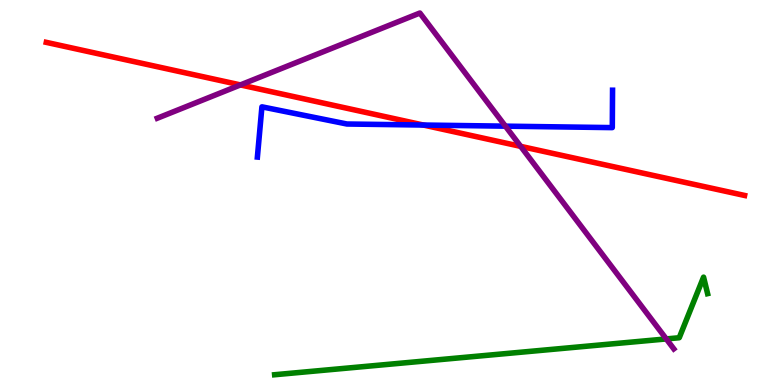[{'lines': ['blue', 'red'], 'intersections': [{'x': 5.46, 'y': 6.75}]}, {'lines': ['green', 'red'], 'intersections': []}, {'lines': ['purple', 'red'], 'intersections': [{'x': 3.1, 'y': 7.79}, {'x': 6.72, 'y': 6.2}]}, {'lines': ['blue', 'green'], 'intersections': []}, {'lines': ['blue', 'purple'], 'intersections': [{'x': 6.52, 'y': 6.72}]}, {'lines': ['green', 'purple'], 'intersections': [{'x': 8.6, 'y': 1.2}]}]